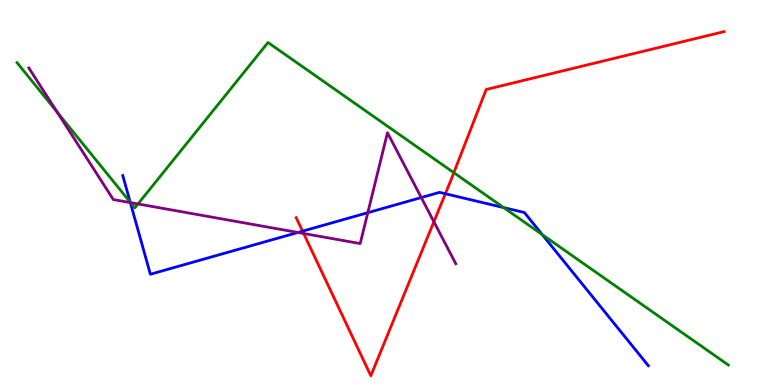[{'lines': ['blue', 'red'], 'intersections': [{'x': 3.9, 'y': 4.0}, {'x': 5.75, 'y': 4.97}]}, {'lines': ['green', 'red'], 'intersections': [{'x': 5.86, 'y': 5.51}]}, {'lines': ['purple', 'red'], 'intersections': [{'x': 3.92, 'y': 3.94}, {'x': 5.6, 'y': 4.24}]}, {'lines': ['blue', 'green'], 'intersections': [{'x': 1.68, 'y': 4.75}, {'x': 6.5, 'y': 4.61}, {'x': 7.0, 'y': 3.9}]}, {'lines': ['blue', 'purple'], 'intersections': [{'x': 1.68, 'y': 4.74}, {'x': 3.84, 'y': 3.96}, {'x': 4.75, 'y': 4.48}, {'x': 5.44, 'y': 4.87}]}, {'lines': ['green', 'purple'], 'intersections': [{'x': 0.74, 'y': 7.08}, {'x': 1.68, 'y': 4.74}, {'x': 1.78, 'y': 4.7}]}]